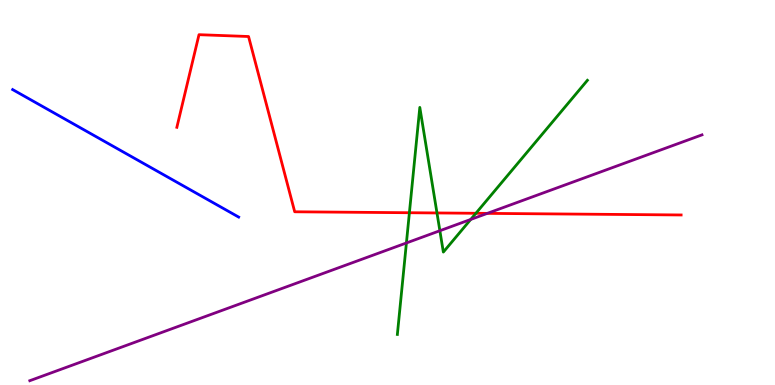[{'lines': ['blue', 'red'], 'intersections': []}, {'lines': ['green', 'red'], 'intersections': [{'x': 5.28, 'y': 4.47}, {'x': 5.64, 'y': 4.47}, {'x': 6.14, 'y': 4.46}]}, {'lines': ['purple', 'red'], 'intersections': [{'x': 6.29, 'y': 4.46}]}, {'lines': ['blue', 'green'], 'intersections': []}, {'lines': ['blue', 'purple'], 'intersections': []}, {'lines': ['green', 'purple'], 'intersections': [{'x': 5.24, 'y': 3.69}, {'x': 5.68, 'y': 4.01}, {'x': 6.07, 'y': 4.3}]}]